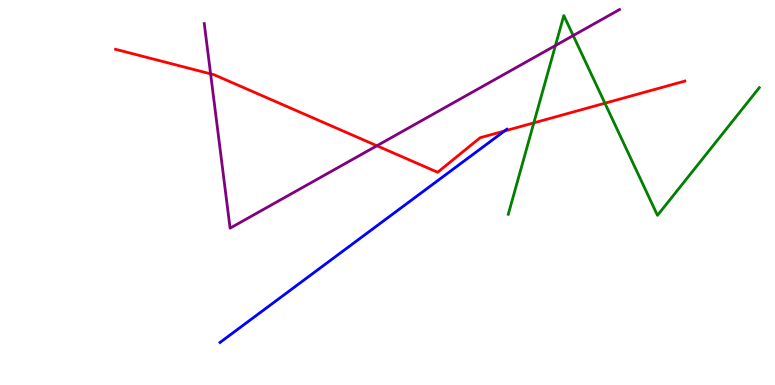[{'lines': ['blue', 'red'], 'intersections': [{'x': 6.51, 'y': 6.6}]}, {'lines': ['green', 'red'], 'intersections': [{'x': 6.89, 'y': 6.81}, {'x': 7.81, 'y': 7.32}]}, {'lines': ['purple', 'red'], 'intersections': [{'x': 2.72, 'y': 8.08}, {'x': 4.86, 'y': 6.21}]}, {'lines': ['blue', 'green'], 'intersections': []}, {'lines': ['blue', 'purple'], 'intersections': []}, {'lines': ['green', 'purple'], 'intersections': [{'x': 7.17, 'y': 8.82}, {'x': 7.4, 'y': 9.08}]}]